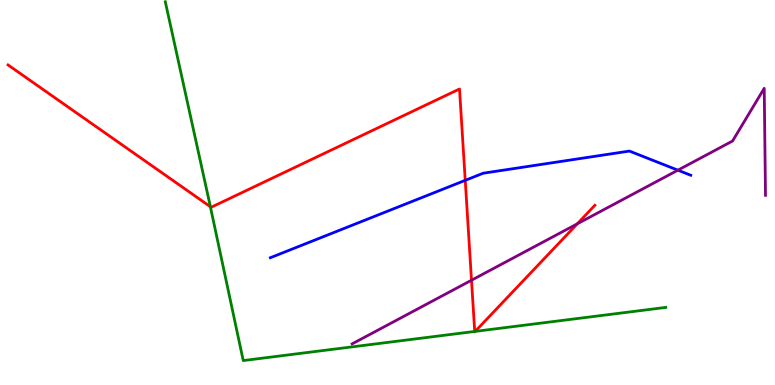[{'lines': ['blue', 'red'], 'intersections': [{'x': 6.0, 'y': 5.32}]}, {'lines': ['green', 'red'], 'intersections': [{'x': 2.71, 'y': 4.63}, {'x': 6.13, 'y': 1.39}, {'x': 6.13, 'y': 1.39}]}, {'lines': ['purple', 'red'], 'intersections': [{'x': 6.08, 'y': 2.72}, {'x': 7.45, 'y': 4.19}]}, {'lines': ['blue', 'green'], 'intersections': []}, {'lines': ['blue', 'purple'], 'intersections': [{'x': 8.75, 'y': 5.58}]}, {'lines': ['green', 'purple'], 'intersections': []}]